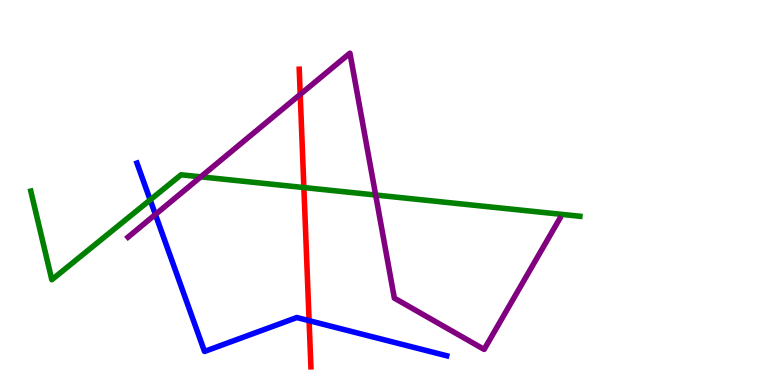[{'lines': ['blue', 'red'], 'intersections': [{'x': 3.99, 'y': 1.67}]}, {'lines': ['green', 'red'], 'intersections': [{'x': 3.92, 'y': 5.13}]}, {'lines': ['purple', 'red'], 'intersections': [{'x': 3.87, 'y': 7.55}]}, {'lines': ['blue', 'green'], 'intersections': [{'x': 1.94, 'y': 4.81}]}, {'lines': ['blue', 'purple'], 'intersections': [{'x': 2.01, 'y': 4.43}]}, {'lines': ['green', 'purple'], 'intersections': [{'x': 2.59, 'y': 5.41}, {'x': 4.85, 'y': 4.93}]}]